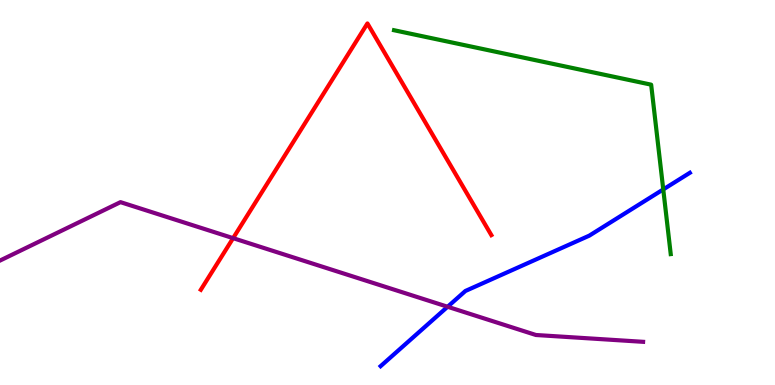[{'lines': ['blue', 'red'], 'intersections': []}, {'lines': ['green', 'red'], 'intersections': []}, {'lines': ['purple', 'red'], 'intersections': [{'x': 3.01, 'y': 3.81}]}, {'lines': ['blue', 'green'], 'intersections': [{'x': 8.56, 'y': 5.08}]}, {'lines': ['blue', 'purple'], 'intersections': [{'x': 5.78, 'y': 2.03}]}, {'lines': ['green', 'purple'], 'intersections': []}]